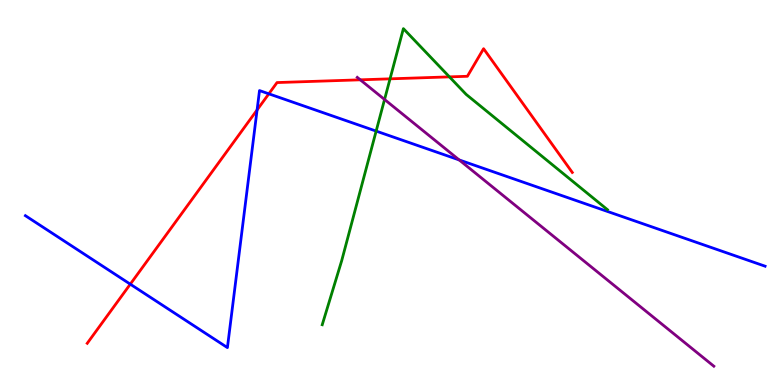[{'lines': ['blue', 'red'], 'intersections': [{'x': 1.68, 'y': 2.62}, {'x': 3.32, 'y': 7.14}, {'x': 3.47, 'y': 7.56}]}, {'lines': ['green', 'red'], 'intersections': [{'x': 5.03, 'y': 7.95}, {'x': 5.8, 'y': 8.0}]}, {'lines': ['purple', 'red'], 'intersections': [{'x': 4.65, 'y': 7.93}]}, {'lines': ['blue', 'green'], 'intersections': [{'x': 4.85, 'y': 6.6}]}, {'lines': ['blue', 'purple'], 'intersections': [{'x': 5.93, 'y': 5.85}]}, {'lines': ['green', 'purple'], 'intersections': [{'x': 4.96, 'y': 7.42}]}]